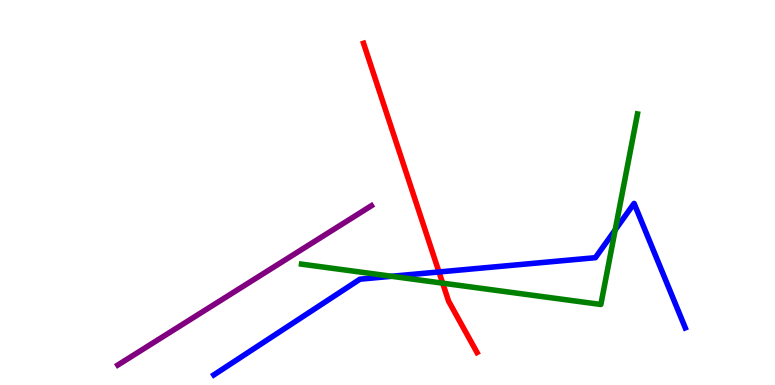[{'lines': ['blue', 'red'], 'intersections': [{'x': 5.66, 'y': 2.94}]}, {'lines': ['green', 'red'], 'intersections': [{'x': 5.71, 'y': 2.65}]}, {'lines': ['purple', 'red'], 'intersections': []}, {'lines': ['blue', 'green'], 'intersections': [{'x': 5.05, 'y': 2.82}, {'x': 7.94, 'y': 4.03}]}, {'lines': ['blue', 'purple'], 'intersections': []}, {'lines': ['green', 'purple'], 'intersections': []}]